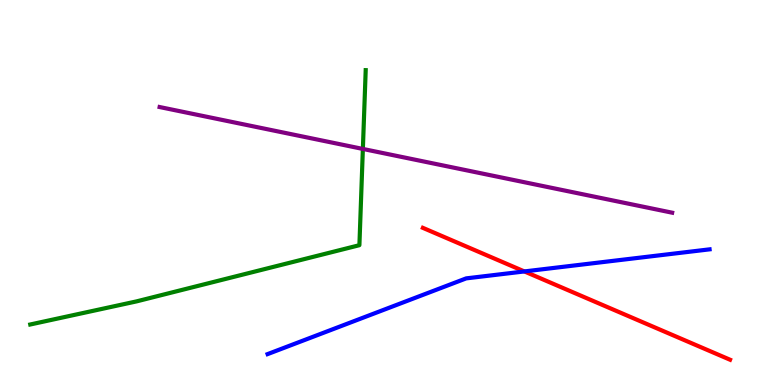[{'lines': ['blue', 'red'], 'intersections': [{'x': 6.77, 'y': 2.95}]}, {'lines': ['green', 'red'], 'intersections': []}, {'lines': ['purple', 'red'], 'intersections': []}, {'lines': ['blue', 'green'], 'intersections': []}, {'lines': ['blue', 'purple'], 'intersections': []}, {'lines': ['green', 'purple'], 'intersections': [{'x': 4.68, 'y': 6.13}]}]